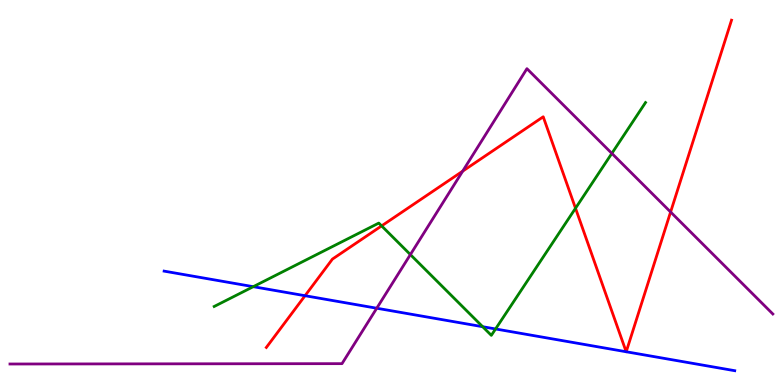[{'lines': ['blue', 'red'], 'intersections': [{'x': 3.94, 'y': 2.32}, {'x': 8.08, 'y': 0.864}, {'x': 8.08, 'y': 0.863}]}, {'lines': ['green', 'red'], 'intersections': [{'x': 4.92, 'y': 4.13}, {'x': 7.43, 'y': 4.59}]}, {'lines': ['purple', 'red'], 'intersections': [{'x': 5.97, 'y': 5.55}, {'x': 8.65, 'y': 4.49}]}, {'lines': ['blue', 'green'], 'intersections': [{'x': 3.27, 'y': 2.55}, {'x': 6.23, 'y': 1.51}, {'x': 6.39, 'y': 1.46}]}, {'lines': ['blue', 'purple'], 'intersections': [{'x': 4.86, 'y': 1.99}]}, {'lines': ['green', 'purple'], 'intersections': [{'x': 5.3, 'y': 3.39}, {'x': 7.89, 'y': 6.02}]}]